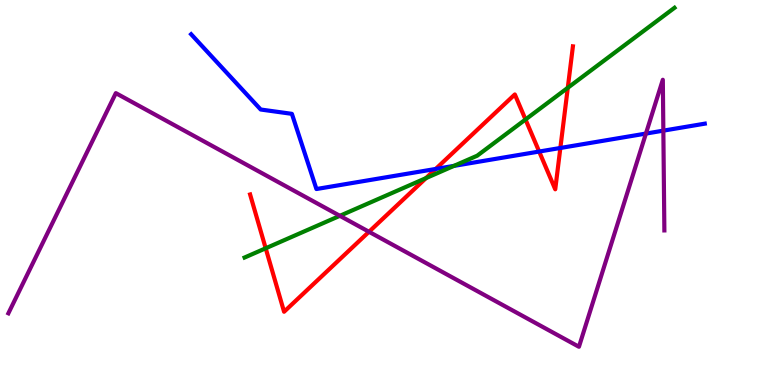[{'lines': ['blue', 'red'], 'intersections': [{'x': 5.62, 'y': 5.61}, {'x': 6.96, 'y': 6.06}, {'x': 7.23, 'y': 6.16}]}, {'lines': ['green', 'red'], 'intersections': [{'x': 3.43, 'y': 3.55}, {'x': 5.5, 'y': 5.37}, {'x': 6.78, 'y': 6.9}, {'x': 7.33, 'y': 7.72}]}, {'lines': ['purple', 'red'], 'intersections': [{'x': 4.76, 'y': 3.98}]}, {'lines': ['blue', 'green'], 'intersections': [{'x': 5.86, 'y': 5.69}]}, {'lines': ['blue', 'purple'], 'intersections': [{'x': 8.33, 'y': 6.53}, {'x': 8.56, 'y': 6.61}]}, {'lines': ['green', 'purple'], 'intersections': [{'x': 4.39, 'y': 4.39}]}]